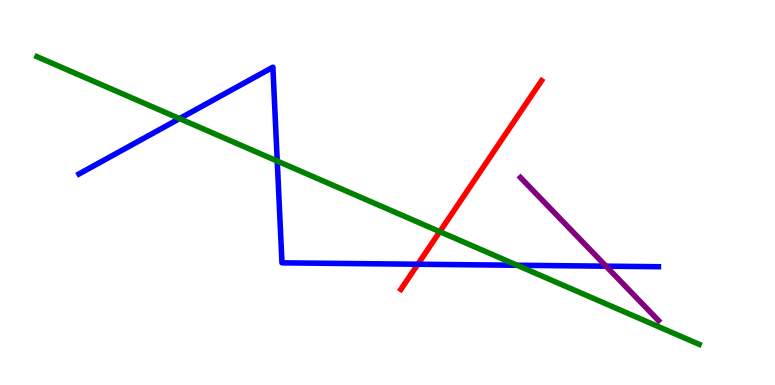[{'lines': ['blue', 'red'], 'intersections': [{'x': 5.39, 'y': 3.14}]}, {'lines': ['green', 'red'], 'intersections': [{'x': 5.67, 'y': 3.98}]}, {'lines': ['purple', 'red'], 'intersections': []}, {'lines': ['blue', 'green'], 'intersections': [{'x': 2.32, 'y': 6.92}, {'x': 3.58, 'y': 5.82}, {'x': 6.67, 'y': 3.11}]}, {'lines': ['blue', 'purple'], 'intersections': [{'x': 7.82, 'y': 3.09}]}, {'lines': ['green', 'purple'], 'intersections': []}]